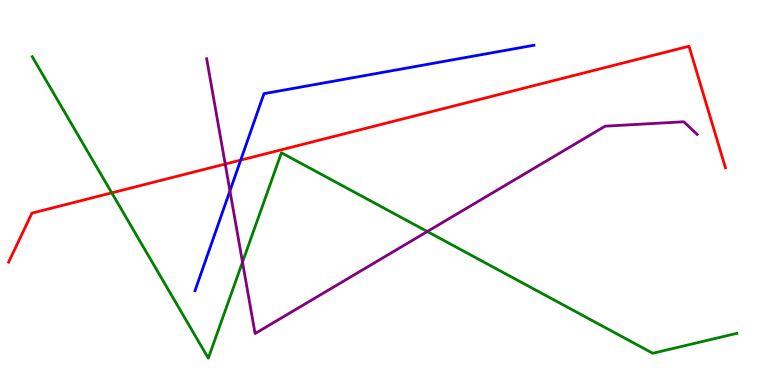[{'lines': ['blue', 'red'], 'intersections': [{'x': 3.11, 'y': 5.84}]}, {'lines': ['green', 'red'], 'intersections': [{'x': 1.44, 'y': 4.99}]}, {'lines': ['purple', 'red'], 'intersections': [{'x': 2.91, 'y': 5.74}]}, {'lines': ['blue', 'green'], 'intersections': []}, {'lines': ['blue', 'purple'], 'intersections': [{'x': 2.97, 'y': 5.04}]}, {'lines': ['green', 'purple'], 'intersections': [{'x': 3.13, 'y': 3.19}, {'x': 5.51, 'y': 3.99}]}]